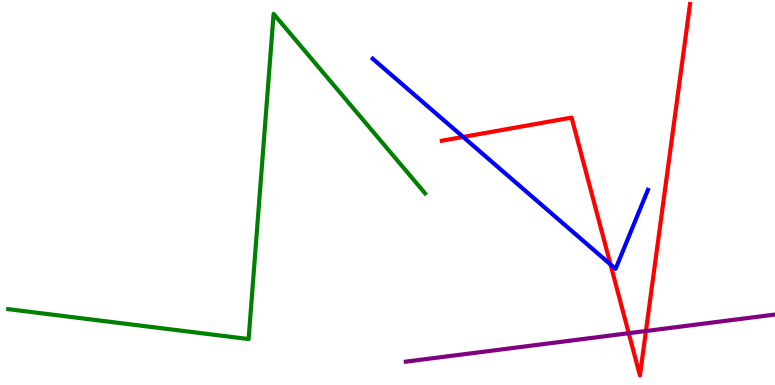[{'lines': ['blue', 'red'], 'intersections': [{'x': 5.98, 'y': 6.44}, {'x': 7.88, 'y': 3.13}]}, {'lines': ['green', 'red'], 'intersections': []}, {'lines': ['purple', 'red'], 'intersections': [{'x': 8.11, 'y': 1.35}, {'x': 8.33, 'y': 1.4}]}, {'lines': ['blue', 'green'], 'intersections': []}, {'lines': ['blue', 'purple'], 'intersections': []}, {'lines': ['green', 'purple'], 'intersections': []}]